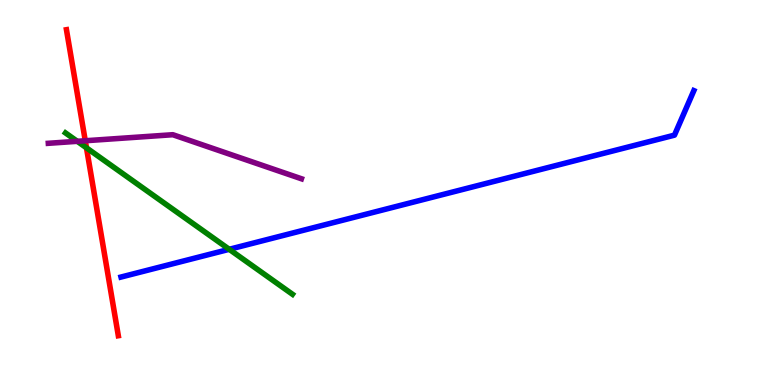[{'lines': ['blue', 'red'], 'intersections': []}, {'lines': ['green', 'red'], 'intersections': [{'x': 1.12, 'y': 6.16}]}, {'lines': ['purple', 'red'], 'intersections': [{'x': 1.1, 'y': 6.34}]}, {'lines': ['blue', 'green'], 'intersections': [{'x': 2.96, 'y': 3.52}]}, {'lines': ['blue', 'purple'], 'intersections': []}, {'lines': ['green', 'purple'], 'intersections': [{'x': 0.997, 'y': 6.33}]}]